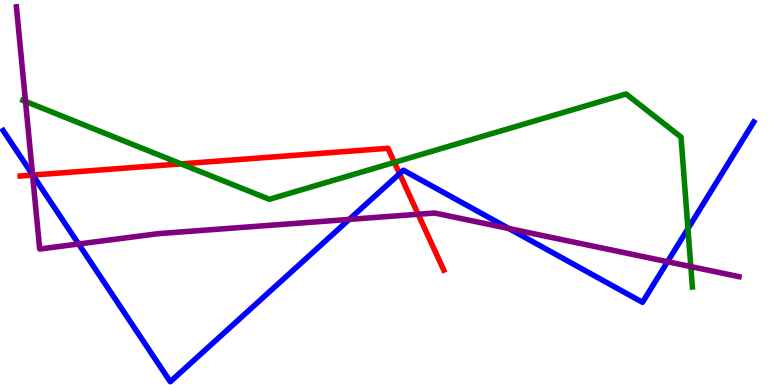[{'lines': ['blue', 'red'], 'intersections': [{'x': 0.423, 'y': 5.45}, {'x': 5.16, 'y': 5.49}]}, {'lines': ['green', 'red'], 'intersections': [{'x': 2.34, 'y': 5.74}, {'x': 5.09, 'y': 5.78}]}, {'lines': ['purple', 'red'], 'intersections': [{'x': 0.42, 'y': 5.45}, {'x': 5.4, 'y': 4.44}]}, {'lines': ['blue', 'green'], 'intersections': [{'x': 8.88, 'y': 4.06}]}, {'lines': ['blue', 'purple'], 'intersections': [{'x': 0.42, 'y': 5.46}, {'x': 1.01, 'y': 3.66}, {'x': 4.51, 'y': 4.3}, {'x': 6.57, 'y': 4.06}, {'x': 8.61, 'y': 3.2}]}, {'lines': ['green', 'purple'], 'intersections': [{'x': 0.329, 'y': 7.37}, {'x': 8.91, 'y': 3.08}]}]